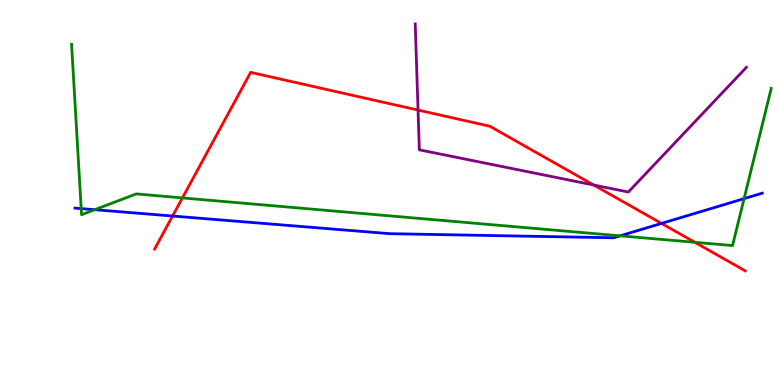[{'lines': ['blue', 'red'], 'intersections': [{'x': 2.23, 'y': 4.39}, {'x': 8.54, 'y': 4.2}]}, {'lines': ['green', 'red'], 'intersections': [{'x': 2.35, 'y': 4.86}, {'x': 8.97, 'y': 3.71}]}, {'lines': ['purple', 'red'], 'intersections': [{'x': 5.39, 'y': 7.14}, {'x': 7.66, 'y': 5.19}]}, {'lines': ['blue', 'green'], 'intersections': [{'x': 1.05, 'y': 4.58}, {'x': 1.22, 'y': 4.55}, {'x': 8.0, 'y': 3.87}, {'x': 9.6, 'y': 4.84}]}, {'lines': ['blue', 'purple'], 'intersections': []}, {'lines': ['green', 'purple'], 'intersections': []}]